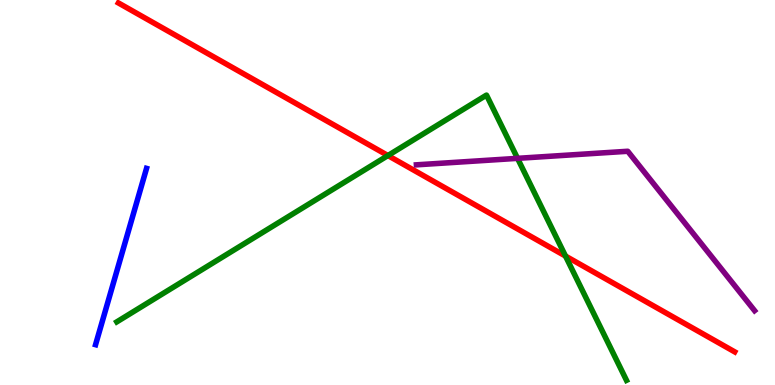[{'lines': ['blue', 'red'], 'intersections': []}, {'lines': ['green', 'red'], 'intersections': [{'x': 5.01, 'y': 5.96}, {'x': 7.3, 'y': 3.35}]}, {'lines': ['purple', 'red'], 'intersections': []}, {'lines': ['blue', 'green'], 'intersections': []}, {'lines': ['blue', 'purple'], 'intersections': []}, {'lines': ['green', 'purple'], 'intersections': [{'x': 6.68, 'y': 5.89}]}]